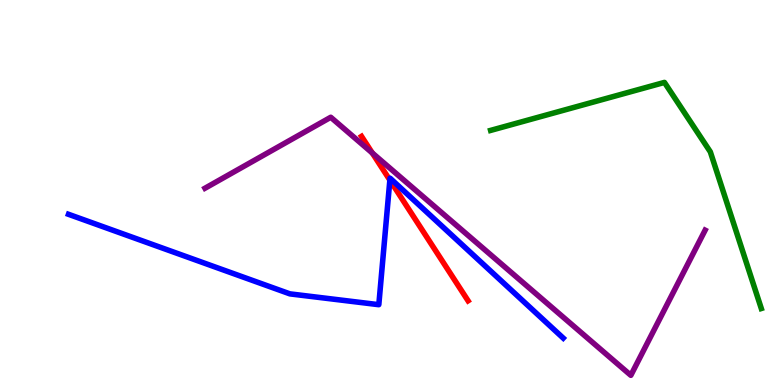[{'lines': ['blue', 'red'], 'intersections': [{'x': 5.03, 'y': 5.32}]}, {'lines': ['green', 'red'], 'intersections': []}, {'lines': ['purple', 'red'], 'intersections': [{'x': 4.8, 'y': 6.03}]}, {'lines': ['blue', 'green'], 'intersections': []}, {'lines': ['blue', 'purple'], 'intersections': []}, {'lines': ['green', 'purple'], 'intersections': []}]